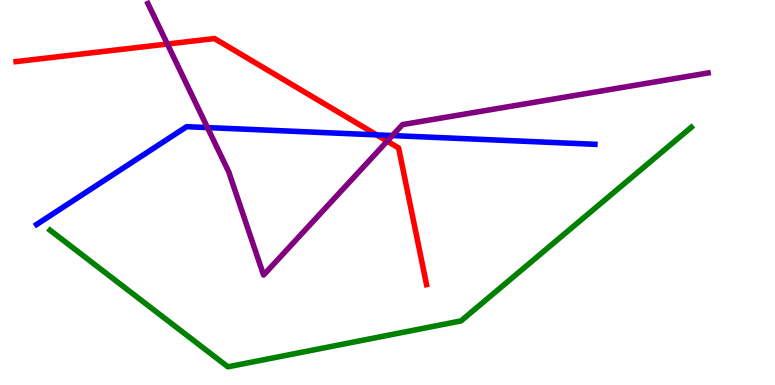[{'lines': ['blue', 'red'], 'intersections': [{'x': 4.86, 'y': 6.5}]}, {'lines': ['green', 'red'], 'intersections': []}, {'lines': ['purple', 'red'], 'intersections': [{'x': 2.16, 'y': 8.86}, {'x': 5.0, 'y': 6.33}]}, {'lines': ['blue', 'green'], 'intersections': []}, {'lines': ['blue', 'purple'], 'intersections': [{'x': 2.68, 'y': 6.69}, {'x': 5.06, 'y': 6.48}]}, {'lines': ['green', 'purple'], 'intersections': []}]